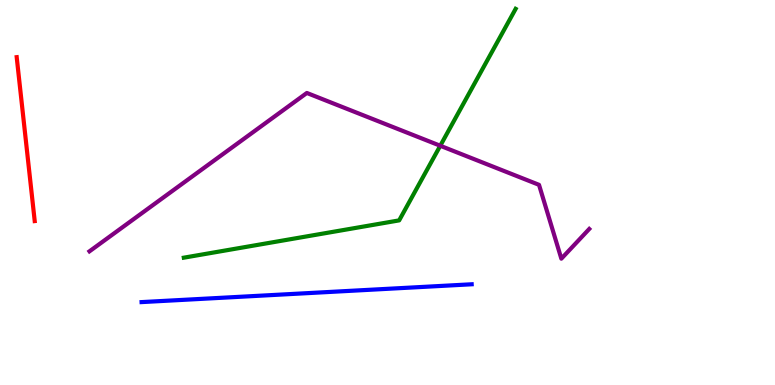[{'lines': ['blue', 'red'], 'intersections': []}, {'lines': ['green', 'red'], 'intersections': []}, {'lines': ['purple', 'red'], 'intersections': []}, {'lines': ['blue', 'green'], 'intersections': []}, {'lines': ['blue', 'purple'], 'intersections': []}, {'lines': ['green', 'purple'], 'intersections': [{'x': 5.68, 'y': 6.21}]}]